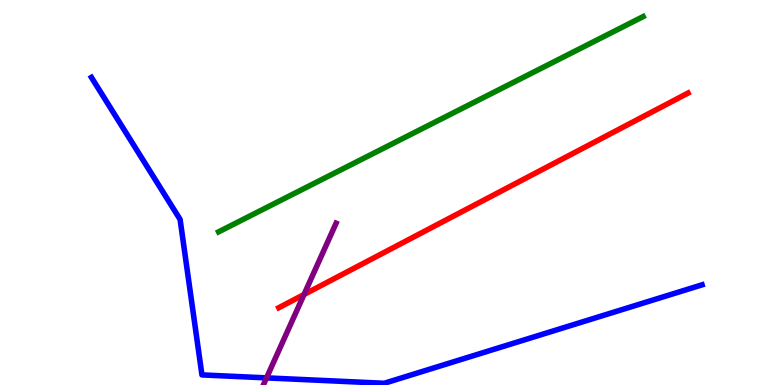[{'lines': ['blue', 'red'], 'intersections': []}, {'lines': ['green', 'red'], 'intersections': []}, {'lines': ['purple', 'red'], 'intersections': [{'x': 3.92, 'y': 2.35}]}, {'lines': ['blue', 'green'], 'intersections': []}, {'lines': ['blue', 'purple'], 'intersections': [{'x': 3.44, 'y': 0.185}]}, {'lines': ['green', 'purple'], 'intersections': []}]